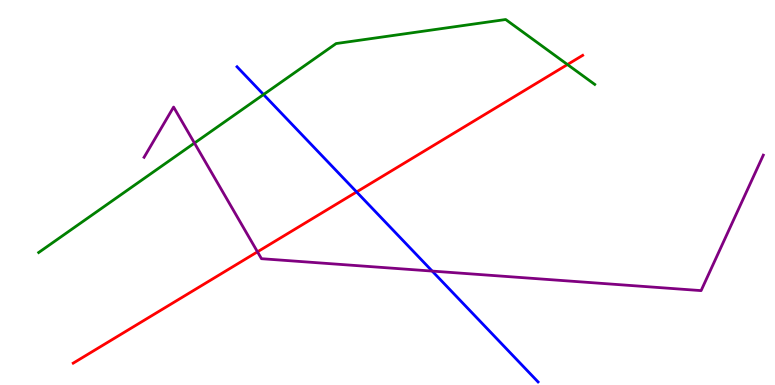[{'lines': ['blue', 'red'], 'intersections': [{'x': 4.6, 'y': 5.01}]}, {'lines': ['green', 'red'], 'intersections': [{'x': 7.32, 'y': 8.32}]}, {'lines': ['purple', 'red'], 'intersections': [{'x': 3.32, 'y': 3.46}]}, {'lines': ['blue', 'green'], 'intersections': [{'x': 3.4, 'y': 7.54}]}, {'lines': ['blue', 'purple'], 'intersections': [{'x': 5.58, 'y': 2.96}]}, {'lines': ['green', 'purple'], 'intersections': [{'x': 2.51, 'y': 6.28}]}]